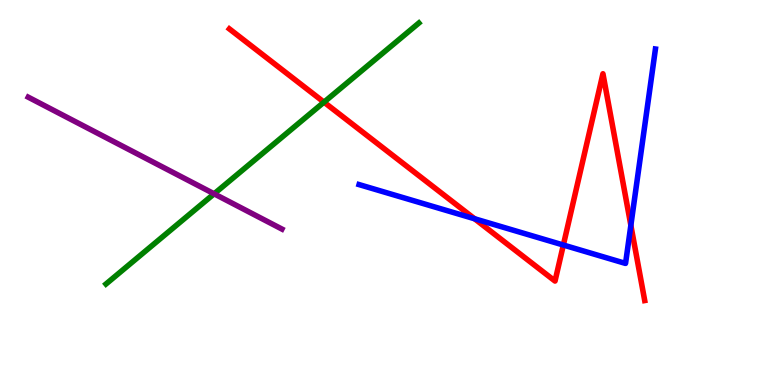[{'lines': ['blue', 'red'], 'intersections': [{'x': 6.12, 'y': 4.32}, {'x': 7.27, 'y': 3.64}, {'x': 8.14, 'y': 4.15}]}, {'lines': ['green', 'red'], 'intersections': [{'x': 4.18, 'y': 7.35}]}, {'lines': ['purple', 'red'], 'intersections': []}, {'lines': ['blue', 'green'], 'intersections': []}, {'lines': ['blue', 'purple'], 'intersections': []}, {'lines': ['green', 'purple'], 'intersections': [{'x': 2.76, 'y': 4.97}]}]